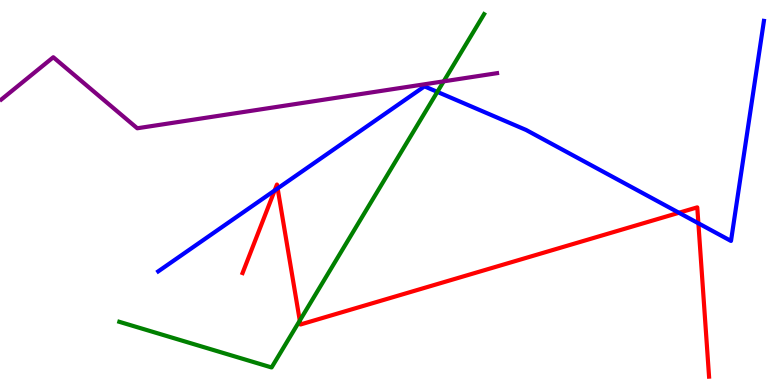[{'lines': ['blue', 'red'], 'intersections': [{'x': 3.54, 'y': 5.05}, {'x': 3.58, 'y': 5.11}, {'x': 8.76, 'y': 4.47}, {'x': 9.01, 'y': 4.2}]}, {'lines': ['green', 'red'], 'intersections': [{'x': 3.87, 'y': 1.67}]}, {'lines': ['purple', 'red'], 'intersections': []}, {'lines': ['blue', 'green'], 'intersections': [{'x': 5.64, 'y': 7.61}]}, {'lines': ['blue', 'purple'], 'intersections': []}, {'lines': ['green', 'purple'], 'intersections': [{'x': 5.72, 'y': 7.89}]}]